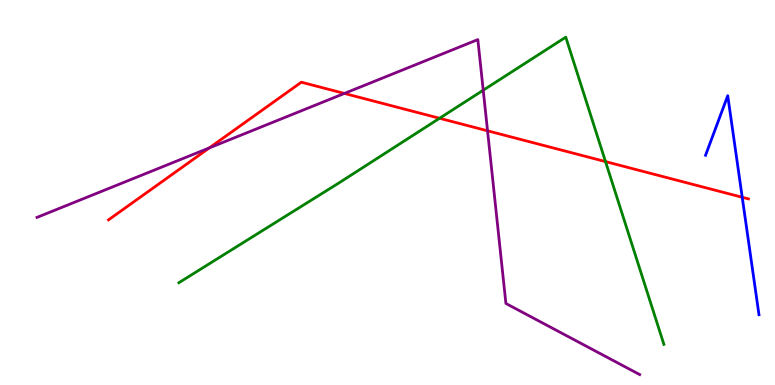[{'lines': ['blue', 'red'], 'intersections': [{'x': 9.58, 'y': 4.88}]}, {'lines': ['green', 'red'], 'intersections': [{'x': 5.67, 'y': 6.93}, {'x': 7.81, 'y': 5.8}]}, {'lines': ['purple', 'red'], 'intersections': [{'x': 2.7, 'y': 6.16}, {'x': 4.44, 'y': 7.57}, {'x': 6.29, 'y': 6.6}]}, {'lines': ['blue', 'green'], 'intersections': []}, {'lines': ['blue', 'purple'], 'intersections': []}, {'lines': ['green', 'purple'], 'intersections': [{'x': 6.24, 'y': 7.66}]}]